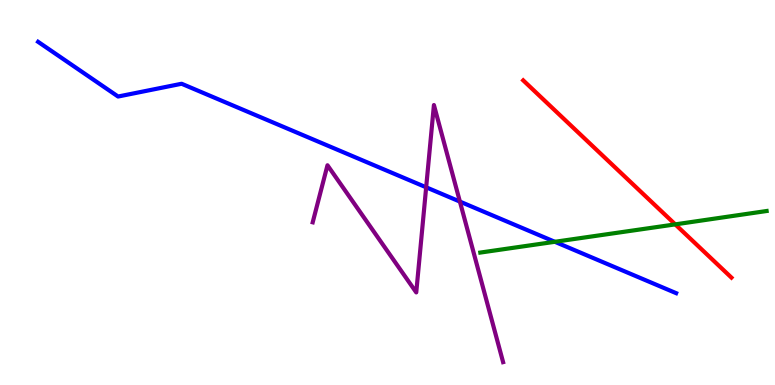[{'lines': ['blue', 'red'], 'intersections': []}, {'lines': ['green', 'red'], 'intersections': [{'x': 8.71, 'y': 4.17}]}, {'lines': ['purple', 'red'], 'intersections': []}, {'lines': ['blue', 'green'], 'intersections': [{'x': 7.16, 'y': 3.72}]}, {'lines': ['blue', 'purple'], 'intersections': [{'x': 5.5, 'y': 5.13}, {'x': 5.93, 'y': 4.76}]}, {'lines': ['green', 'purple'], 'intersections': []}]